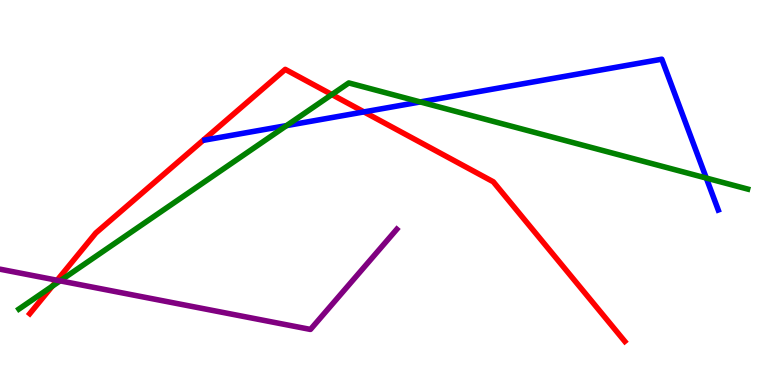[{'lines': ['blue', 'red'], 'intersections': [{'x': 4.7, 'y': 7.09}]}, {'lines': ['green', 'red'], 'intersections': [{'x': 0.674, 'y': 2.57}, {'x': 4.28, 'y': 7.54}]}, {'lines': ['purple', 'red'], 'intersections': [{'x': 0.737, 'y': 2.72}]}, {'lines': ['blue', 'green'], 'intersections': [{'x': 3.7, 'y': 6.74}, {'x': 5.42, 'y': 7.35}, {'x': 9.11, 'y': 5.38}]}, {'lines': ['blue', 'purple'], 'intersections': []}, {'lines': ['green', 'purple'], 'intersections': [{'x': 0.775, 'y': 2.71}]}]